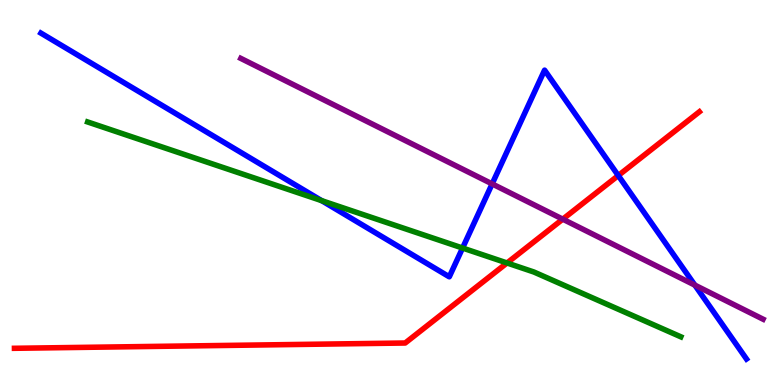[{'lines': ['blue', 'red'], 'intersections': [{'x': 7.98, 'y': 5.44}]}, {'lines': ['green', 'red'], 'intersections': [{'x': 6.54, 'y': 3.17}]}, {'lines': ['purple', 'red'], 'intersections': [{'x': 7.26, 'y': 4.31}]}, {'lines': ['blue', 'green'], 'intersections': [{'x': 4.15, 'y': 4.79}, {'x': 5.97, 'y': 3.56}]}, {'lines': ['blue', 'purple'], 'intersections': [{'x': 6.35, 'y': 5.22}, {'x': 8.97, 'y': 2.59}]}, {'lines': ['green', 'purple'], 'intersections': []}]